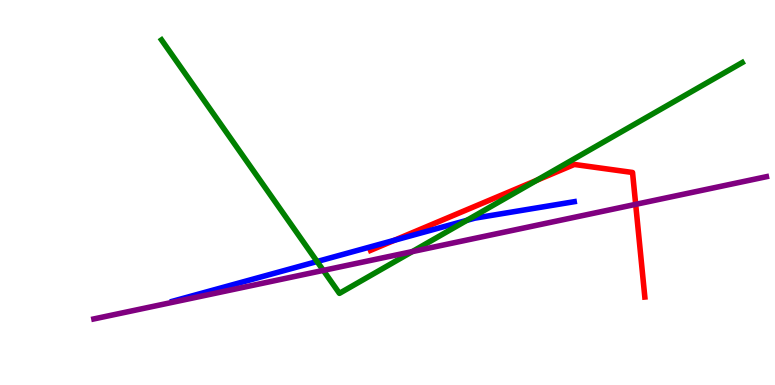[{'lines': ['blue', 'red'], 'intersections': [{'x': 5.09, 'y': 3.76}]}, {'lines': ['green', 'red'], 'intersections': [{'x': 6.93, 'y': 5.32}]}, {'lines': ['purple', 'red'], 'intersections': [{'x': 8.2, 'y': 4.69}]}, {'lines': ['blue', 'green'], 'intersections': [{'x': 4.09, 'y': 3.21}, {'x': 6.02, 'y': 4.28}]}, {'lines': ['blue', 'purple'], 'intersections': []}, {'lines': ['green', 'purple'], 'intersections': [{'x': 4.17, 'y': 2.98}, {'x': 5.32, 'y': 3.47}]}]